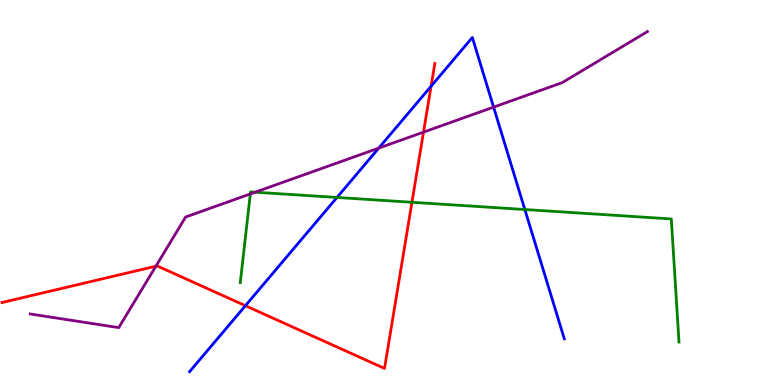[{'lines': ['blue', 'red'], 'intersections': [{'x': 3.17, 'y': 2.06}, {'x': 5.56, 'y': 7.76}]}, {'lines': ['green', 'red'], 'intersections': [{'x': 5.32, 'y': 4.75}]}, {'lines': ['purple', 'red'], 'intersections': [{'x': 2.01, 'y': 3.09}, {'x': 5.46, 'y': 6.57}]}, {'lines': ['blue', 'green'], 'intersections': [{'x': 4.35, 'y': 4.87}, {'x': 6.77, 'y': 4.56}]}, {'lines': ['blue', 'purple'], 'intersections': [{'x': 4.89, 'y': 6.15}, {'x': 6.37, 'y': 7.22}]}, {'lines': ['green', 'purple'], 'intersections': [{'x': 3.23, 'y': 4.96}, {'x': 3.29, 'y': 5.01}]}]